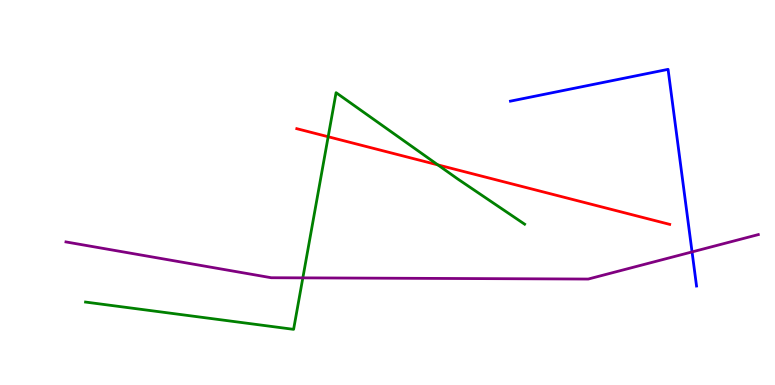[{'lines': ['blue', 'red'], 'intersections': []}, {'lines': ['green', 'red'], 'intersections': [{'x': 4.23, 'y': 6.45}, {'x': 5.65, 'y': 5.72}]}, {'lines': ['purple', 'red'], 'intersections': []}, {'lines': ['blue', 'green'], 'intersections': []}, {'lines': ['blue', 'purple'], 'intersections': [{'x': 8.93, 'y': 3.46}]}, {'lines': ['green', 'purple'], 'intersections': [{'x': 3.91, 'y': 2.78}]}]